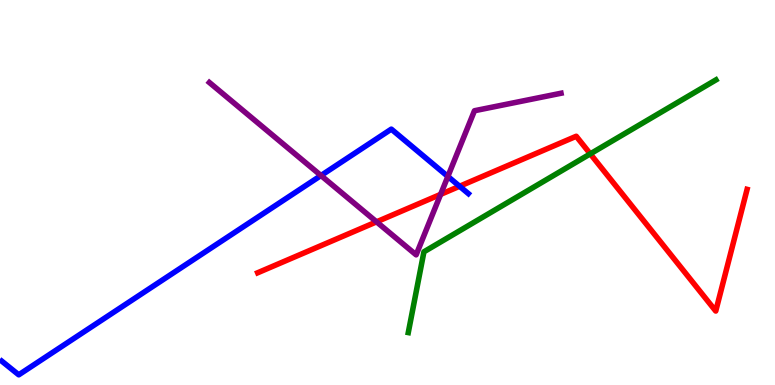[{'lines': ['blue', 'red'], 'intersections': [{'x': 5.93, 'y': 5.16}]}, {'lines': ['green', 'red'], 'intersections': [{'x': 7.62, 'y': 6.0}]}, {'lines': ['purple', 'red'], 'intersections': [{'x': 4.86, 'y': 4.24}, {'x': 5.69, 'y': 4.95}]}, {'lines': ['blue', 'green'], 'intersections': []}, {'lines': ['blue', 'purple'], 'intersections': [{'x': 4.14, 'y': 5.44}, {'x': 5.78, 'y': 5.42}]}, {'lines': ['green', 'purple'], 'intersections': []}]